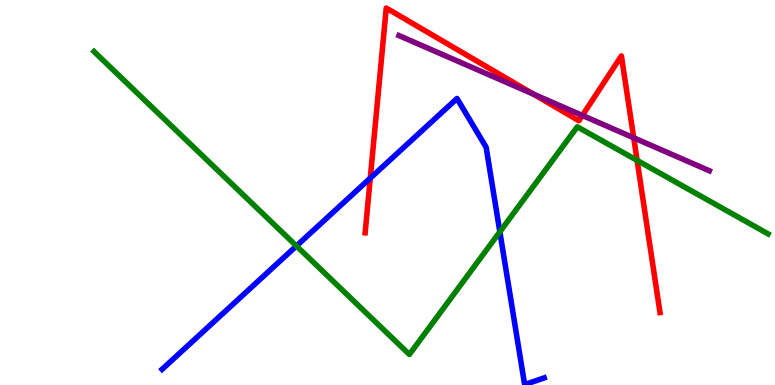[{'lines': ['blue', 'red'], 'intersections': [{'x': 4.78, 'y': 5.37}]}, {'lines': ['green', 'red'], 'intersections': [{'x': 8.22, 'y': 5.83}]}, {'lines': ['purple', 'red'], 'intersections': [{'x': 6.88, 'y': 7.55}, {'x': 7.51, 'y': 7.0}, {'x': 8.18, 'y': 6.42}]}, {'lines': ['blue', 'green'], 'intersections': [{'x': 3.82, 'y': 3.61}, {'x': 6.45, 'y': 3.98}]}, {'lines': ['blue', 'purple'], 'intersections': []}, {'lines': ['green', 'purple'], 'intersections': []}]